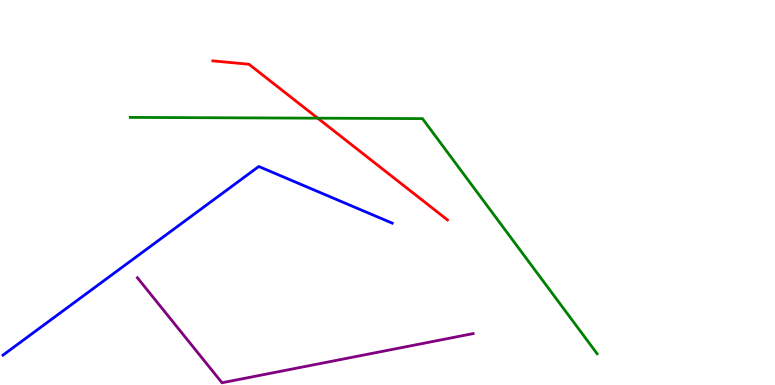[{'lines': ['blue', 'red'], 'intersections': []}, {'lines': ['green', 'red'], 'intersections': [{'x': 4.1, 'y': 6.93}]}, {'lines': ['purple', 'red'], 'intersections': []}, {'lines': ['blue', 'green'], 'intersections': []}, {'lines': ['blue', 'purple'], 'intersections': []}, {'lines': ['green', 'purple'], 'intersections': []}]